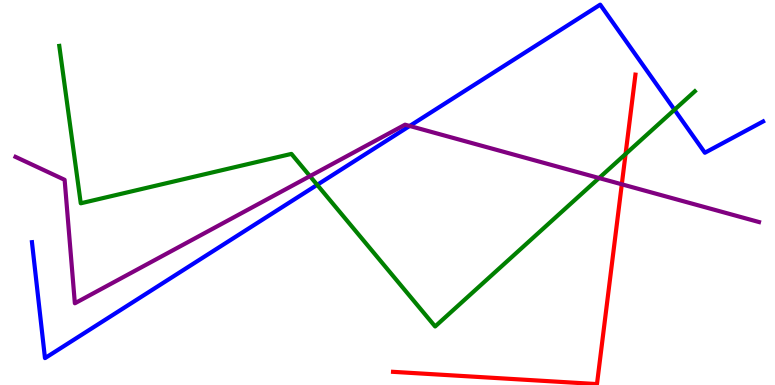[{'lines': ['blue', 'red'], 'intersections': []}, {'lines': ['green', 'red'], 'intersections': [{'x': 8.07, 'y': 6.0}]}, {'lines': ['purple', 'red'], 'intersections': [{'x': 8.02, 'y': 5.21}]}, {'lines': ['blue', 'green'], 'intersections': [{'x': 4.09, 'y': 5.2}, {'x': 8.7, 'y': 7.15}]}, {'lines': ['blue', 'purple'], 'intersections': [{'x': 5.29, 'y': 6.73}]}, {'lines': ['green', 'purple'], 'intersections': [{'x': 4.0, 'y': 5.42}, {'x': 7.73, 'y': 5.38}]}]